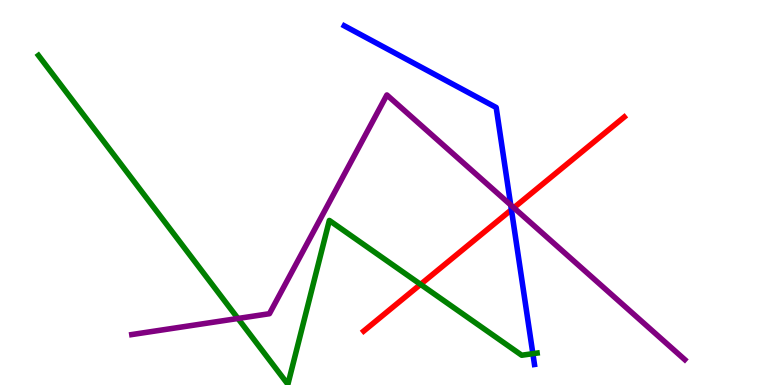[{'lines': ['blue', 'red'], 'intersections': [{'x': 6.6, 'y': 4.55}]}, {'lines': ['green', 'red'], 'intersections': [{'x': 5.43, 'y': 2.61}]}, {'lines': ['purple', 'red'], 'intersections': [{'x': 6.63, 'y': 4.6}]}, {'lines': ['blue', 'green'], 'intersections': [{'x': 6.88, 'y': 0.814}]}, {'lines': ['blue', 'purple'], 'intersections': [{'x': 6.59, 'y': 4.68}]}, {'lines': ['green', 'purple'], 'intersections': [{'x': 3.07, 'y': 1.73}]}]